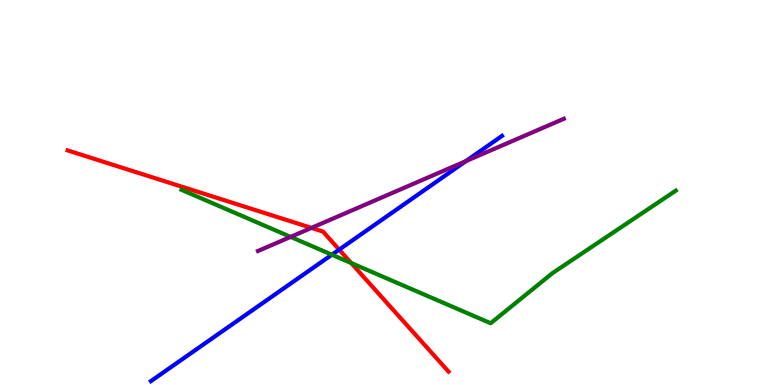[{'lines': ['blue', 'red'], 'intersections': [{'x': 4.38, 'y': 3.52}]}, {'lines': ['green', 'red'], 'intersections': [{'x': 4.53, 'y': 3.17}]}, {'lines': ['purple', 'red'], 'intersections': [{'x': 4.02, 'y': 4.08}]}, {'lines': ['blue', 'green'], 'intersections': [{'x': 4.28, 'y': 3.38}]}, {'lines': ['blue', 'purple'], 'intersections': [{'x': 6.01, 'y': 5.81}]}, {'lines': ['green', 'purple'], 'intersections': [{'x': 3.75, 'y': 3.85}]}]